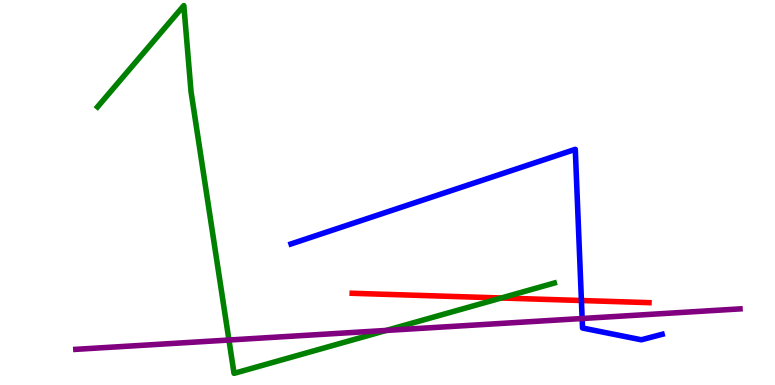[{'lines': ['blue', 'red'], 'intersections': [{'x': 7.5, 'y': 2.19}]}, {'lines': ['green', 'red'], 'intersections': [{'x': 6.47, 'y': 2.26}]}, {'lines': ['purple', 'red'], 'intersections': []}, {'lines': ['blue', 'green'], 'intersections': []}, {'lines': ['blue', 'purple'], 'intersections': [{'x': 7.51, 'y': 1.73}]}, {'lines': ['green', 'purple'], 'intersections': [{'x': 2.95, 'y': 1.17}, {'x': 4.98, 'y': 1.42}]}]